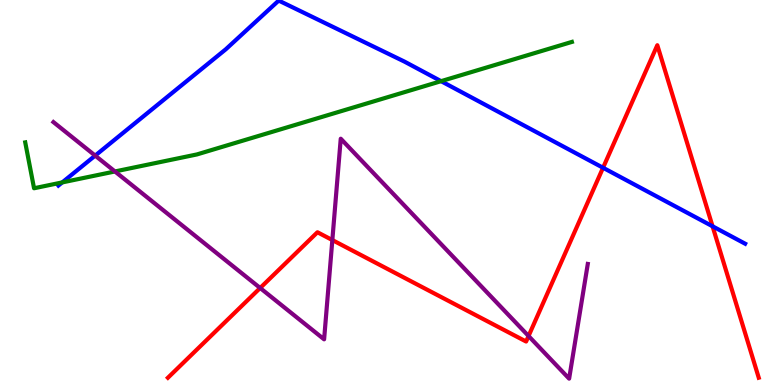[{'lines': ['blue', 'red'], 'intersections': [{'x': 7.78, 'y': 5.64}, {'x': 9.19, 'y': 4.12}]}, {'lines': ['green', 'red'], 'intersections': []}, {'lines': ['purple', 'red'], 'intersections': [{'x': 3.36, 'y': 2.52}, {'x': 4.29, 'y': 3.76}, {'x': 6.82, 'y': 1.27}]}, {'lines': ['blue', 'green'], 'intersections': [{'x': 0.803, 'y': 5.26}, {'x': 5.69, 'y': 7.89}]}, {'lines': ['blue', 'purple'], 'intersections': [{'x': 1.23, 'y': 5.96}]}, {'lines': ['green', 'purple'], 'intersections': [{'x': 1.48, 'y': 5.55}]}]